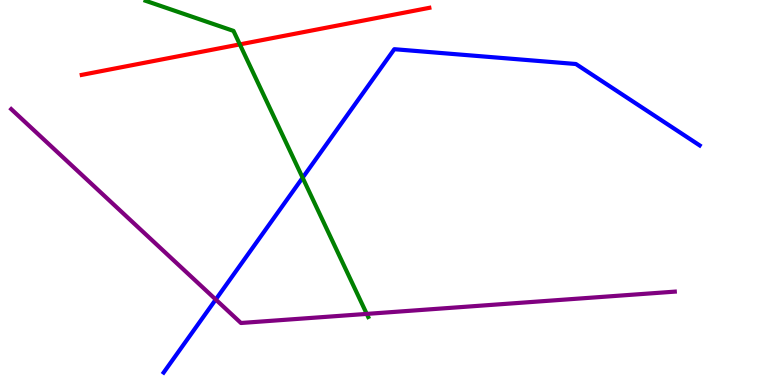[{'lines': ['blue', 'red'], 'intersections': []}, {'lines': ['green', 'red'], 'intersections': [{'x': 3.09, 'y': 8.85}]}, {'lines': ['purple', 'red'], 'intersections': []}, {'lines': ['blue', 'green'], 'intersections': [{'x': 3.9, 'y': 5.38}]}, {'lines': ['blue', 'purple'], 'intersections': [{'x': 2.78, 'y': 2.22}]}, {'lines': ['green', 'purple'], 'intersections': [{'x': 4.73, 'y': 1.85}]}]